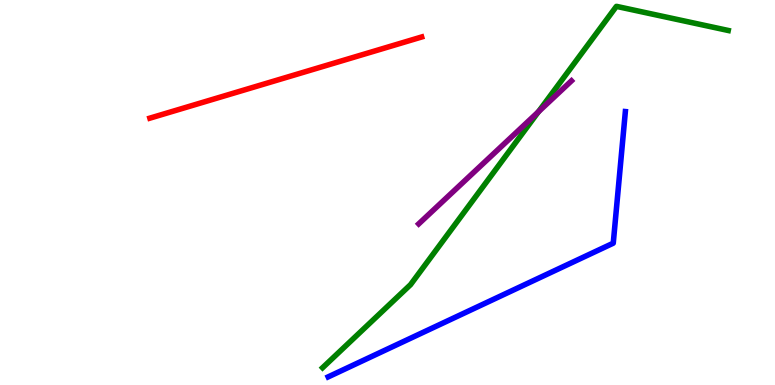[{'lines': ['blue', 'red'], 'intersections': []}, {'lines': ['green', 'red'], 'intersections': []}, {'lines': ['purple', 'red'], 'intersections': []}, {'lines': ['blue', 'green'], 'intersections': []}, {'lines': ['blue', 'purple'], 'intersections': []}, {'lines': ['green', 'purple'], 'intersections': [{'x': 6.95, 'y': 7.1}]}]